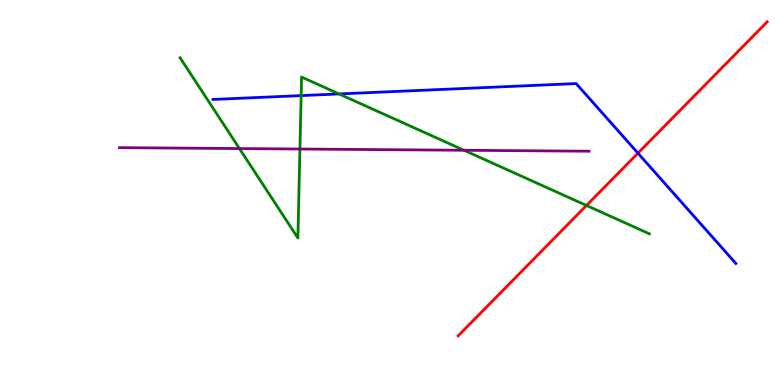[{'lines': ['blue', 'red'], 'intersections': [{'x': 8.23, 'y': 6.02}]}, {'lines': ['green', 'red'], 'intersections': [{'x': 7.57, 'y': 4.66}]}, {'lines': ['purple', 'red'], 'intersections': []}, {'lines': ['blue', 'green'], 'intersections': [{'x': 3.89, 'y': 7.52}, {'x': 4.37, 'y': 7.56}]}, {'lines': ['blue', 'purple'], 'intersections': []}, {'lines': ['green', 'purple'], 'intersections': [{'x': 3.09, 'y': 6.14}, {'x': 3.87, 'y': 6.13}, {'x': 5.99, 'y': 6.1}]}]